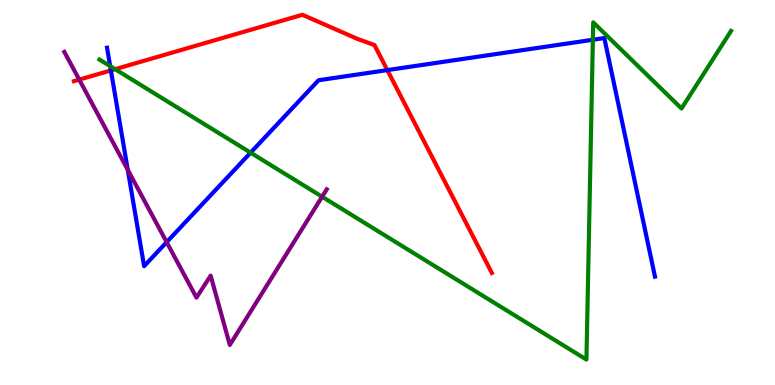[{'lines': ['blue', 'red'], 'intersections': [{'x': 1.43, 'y': 8.17}, {'x': 5.0, 'y': 8.18}]}, {'lines': ['green', 'red'], 'intersections': [{'x': 1.49, 'y': 8.2}]}, {'lines': ['purple', 'red'], 'intersections': [{'x': 1.02, 'y': 7.93}]}, {'lines': ['blue', 'green'], 'intersections': [{'x': 1.42, 'y': 8.28}, {'x': 3.23, 'y': 6.03}, {'x': 7.65, 'y': 8.97}]}, {'lines': ['blue', 'purple'], 'intersections': [{'x': 1.65, 'y': 5.59}, {'x': 2.15, 'y': 3.71}]}, {'lines': ['green', 'purple'], 'intersections': [{'x': 4.16, 'y': 4.89}]}]